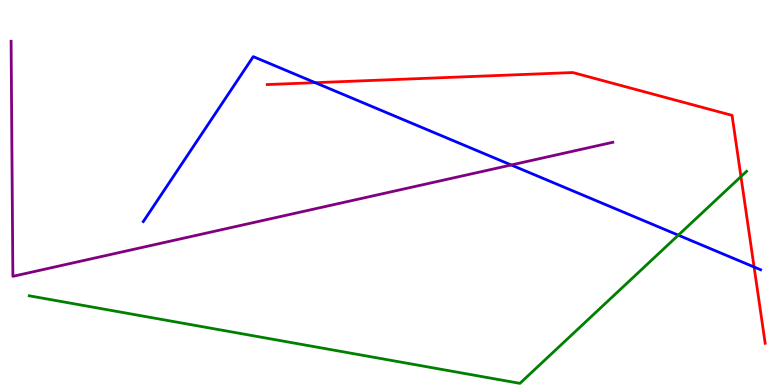[{'lines': ['blue', 'red'], 'intersections': [{'x': 4.07, 'y': 7.85}, {'x': 9.73, 'y': 3.06}]}, {'lines': ['green', 'red'], 'intersections': [{'x': 9.56, 'y': 5.41}]}, {'lines': ['purple', 'red'], 'intersections': []}, {'lines': ['blue', 'green'], 'intersections': [{'x': 8.75, 'y': 3.89}]}, {'lines': ['blue', 'purple'], 'intersections': [{'x': 6.6, 'y': 5.71}]}, {'lines': ['green', 'purple'], 'intersections': []}]